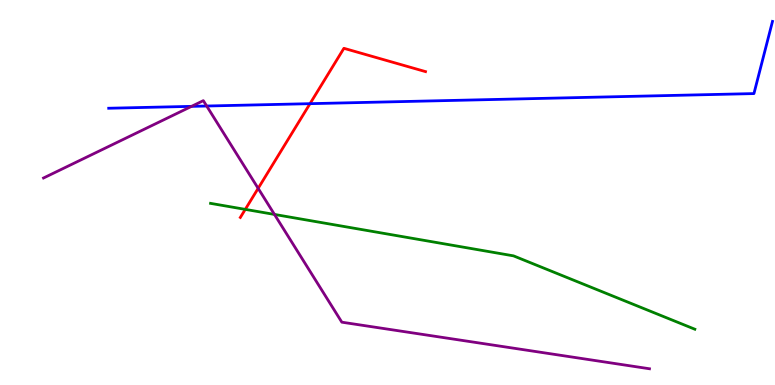[{'lines': ['blue', 'red'], 'intersections': [{'x': 4.0, 'y': 7.31}]}, {'lines': ['green', 'red'], 'intersections': [{'x': 3.16, 'y': 4.56}]}, {'lines': ['purple', 'red'], 'intersections': [{'x': 3.33, 'y': 5.11}]}, {'lines': ['blue', 'green'], 'intersections': []}, {'lines': ['blue', 'purple'], 'intersections': [{'x': 2.47, 'y': 7.24}, {'x': 2.67, 'y': 7.25}]}, {'lines': ['green', 'purple'], 'intersections': [{'x': 3.54, 'y': 4.43}]}]